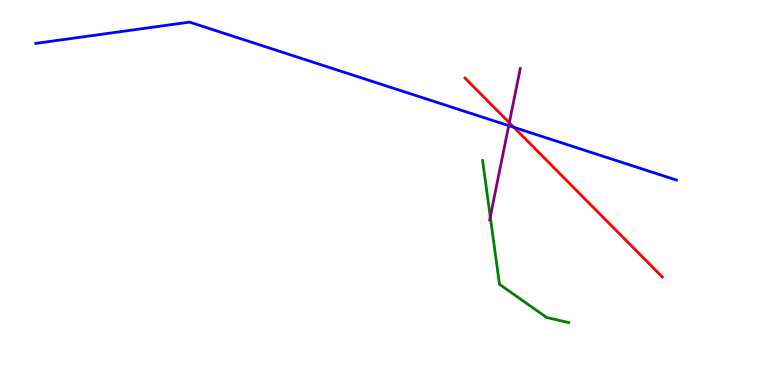[{'lines': ['blue', 'red'], 'intersections': [{'x': 6.63, 'y': 6.69}]}, {'lines': ['green', 'red'], 'intersections': []}, {'lines': ['purple', 'red'], 'intersections': [{'x': 6.57, 'y': 6.81}]}, {'lines': ['blue', 'green'], 'intersections': []}, {'lines': ['blue', 'purple'], 'intersections': [{'x': 6.56, 'y': 6.74}]}, {'lines': ['green', 'purple'], 'intersections': [{'x': 6.33, 'y': 4.37}]}]